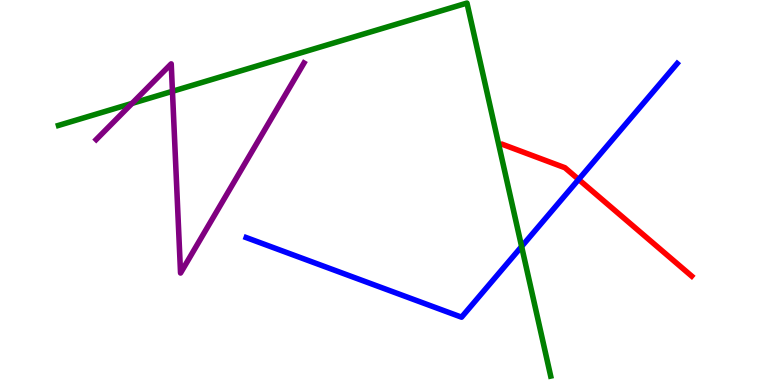[{'lines': ['blue', 'red'], 'intersections': [{'x': 7.47, 'y': 5.34}]}, {'lines': ['green', 'red'], 'intersections': []}, {'lines': ['purple', 'red'], 'intersections': []}, {'lines': ['blue', 'green'], 'intersections': [{'x': 6.73, 'y': 3.6}]}, {'lines': ['blue', 'purple'], 'intersections': []}, {'lines': ['green', 'purple'], 'intersections': [{'x': 1.7, 'y': 7.31}, {'x': 2.23, 'y': 7.63}]}]